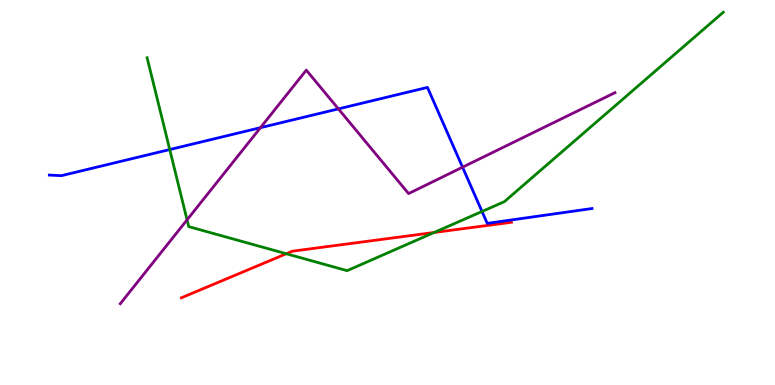[{'lines': ['blue', 'red'], 'intersections': []}, {'lines': ['green', 'red'], 'intersections': [{'x': 3.69, 'y': 3.41}, {'x': 5.6, 'y': 3.96}]}, {'lines': ['purple', 'red'], 'intersections': []}, {'lines': ['blue', 'green'], 'intersections': [{'x': 2.19, 'y': 6.12}, {'x': 6.22, 'y': 4.51}]}, {'lines': ['blue', 'purple'], 'intersections': [{'x': 3.36, 'y': 6.68}, {'x': 4.37, 'y': 7.17}, {'x': 5.97, 'y': 5.66}]}, {'lines': ['green', 'purple'], 'intersections': [{'x': 2.41, 'y': 4.29}]}]